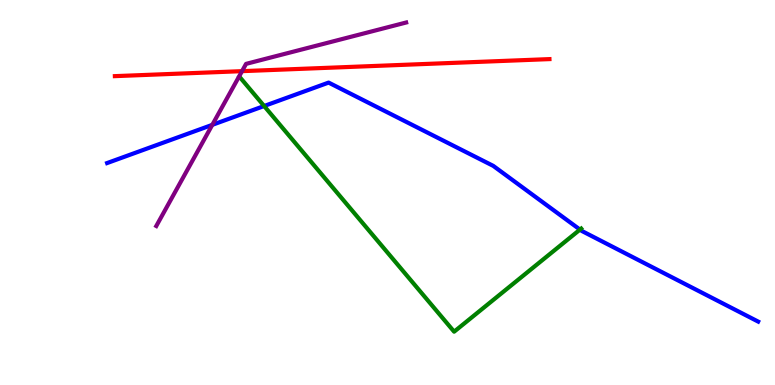[{'lines': ['blue', 'red'], 'intersections': []}, {'lines': ['green', 'red'], 'intersections': []}, {'lines': ['purple', 'red'], 'intersections': [{'x': 3.12, 'y': 8.15}]}, {'lines': ['blue', 'green'], 'intersections': [{'x': 3.41, 'y': 7.25}, {'x': 7.48, 'y': 4.04}]}, {'lines': ['blue', 'purple'], 'intersections': [{'x': 2.74, 'y': 6.76}]}, {'lines': ['green', 'purple'], 'intersections': []}]